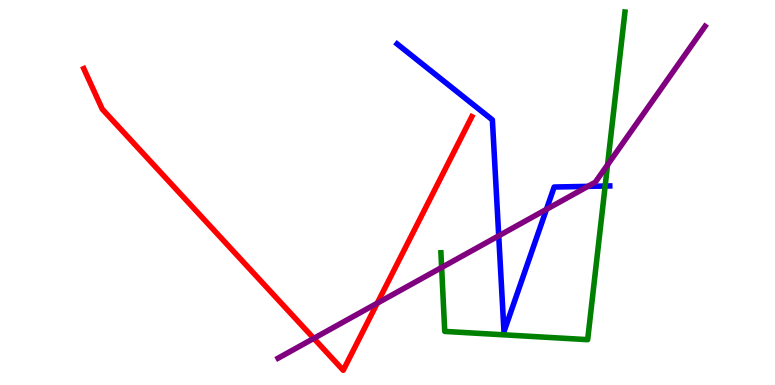[{'lines': ['blue', 'red'], 'intersections': []}, {'lines': ['green', 'red'], 'intersections': []}, {'lines': ['purple', 'red'], 'intersections': [{'x': 4.05, 'y': 1.21}, {'x': 4.87, 'y': 2.12}]}, {'lines': ['blue', 'green'], 'intersections': [{'x': 7.81, 'y': 5.17}]}, {'lines': ['blue', 'purple'], 'intersections': [{'x': 6.44, 'y': 3.88}, {'x': 7.05, 'y': 4.56}, {'x': 7.59, 'y': 5.16}]}, {'lines': ['green', 'purple'], 'intersections': [{'x': 5.7, 'y': 3.05}, {'x': 7.84, 'y': 5.72}]}]